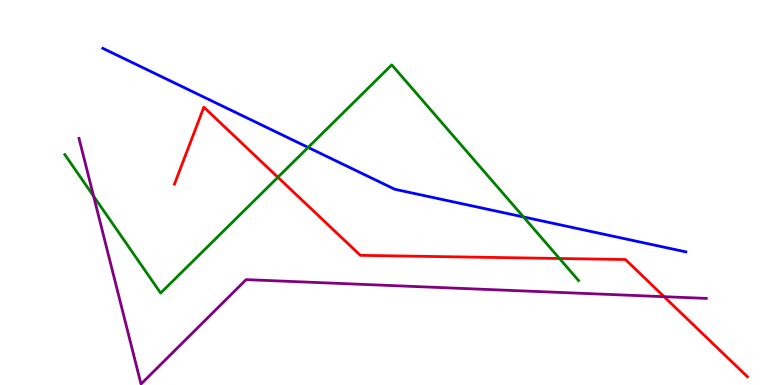[{'lines': ['blue', 'red'], 'intersections': []}, {'lines': ['green', 'red'], 'intersections': [{'x': 3.59, 'y': 5.4}, {'x': 7.22, 'y': 3.29}]}, {'lines': ['purple', 'red'], 'intersections': [{'x': 8.57, 'y': 2.29}]}, {'lines': ['blue', 'green'], 'intersections': [{'x': 3.98, 'y': 6.17}, {'x': 6.75, 'y': 4.36}]}, {'lines': ['blue', 'purple'], 'intersections': []}, {'lines': ['green', 'purple'], 'intersections': [{'x': 1.21, 'y': 4.91}]}]